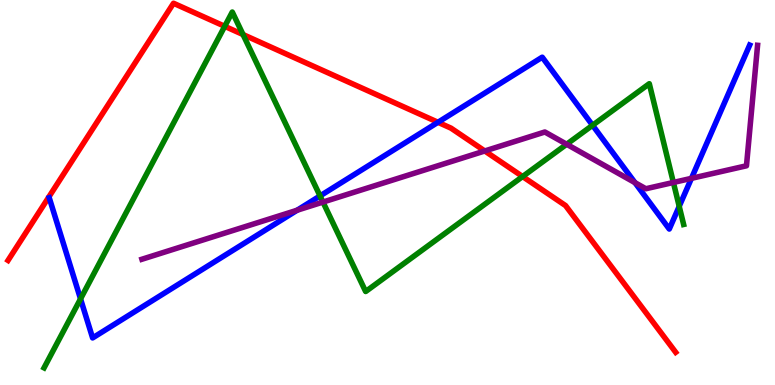[{'lines': ['blue', 'red'], 'intersections': [{'x': 5.65, 'y': 6.82}]}, {'lines': ['green', 'red'], 'intersections': [{'x': 2.9, 'y': 9.32}, {'x': 3.14, 'y': 9.1}, {'x': 6.74, 'y': 5.41}]}, {'lines': ['purple', 'red'], 'intersections': [{'x': 6.26, 'y': 6.08}]}, {'lines': ['blue', 'green'], 'intersections': [{'x': 1.04, 'y': 2.24}, {'x': 4.13, 'y': 4.91}, {'x': 7.65, 'y': 6.75}, {'x': 8.76, 'y': 4.64}]}, {'lines': ['blue', 'purple'], 'intersections': [{'x': 3.83, 'y': 4.54}, {'x': 8.19, 'y': 5.26}, {'x': 8.92, 'y': 5.37}]}, {'lines': ['green', 'purple'], 'intersections': [{'x': 4.17, 'y': 4.75}, {'x': 7.31, 'y': 6.25}, {'x': 8.69, 'y': 5.26}]}]